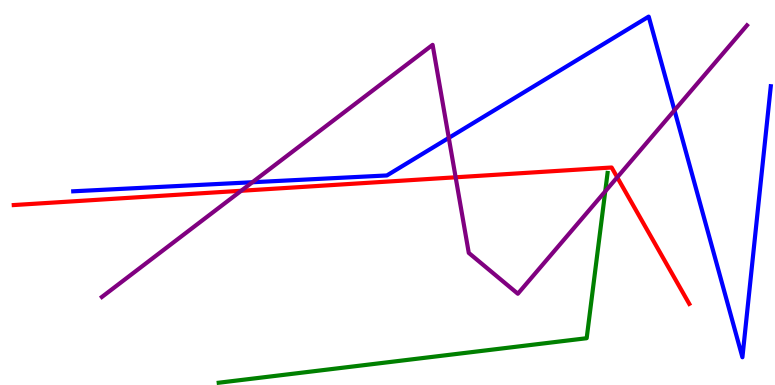[{'lines': ['blue', 'red'], 'intersections': []}, {'lines': ['green', 'red'], 'intersections': []}, {'lines': ['purple', 'red'], 'intersections': [{'x': 3.11, 'y': 5.04}, {'x': 5.88, 'y': 5.39}, {'x': 7.96, 'y': 5.39}]}, {'lines': ['blue', 'green'], 'intersections': []}, {'lines': ['blue', 'purple'], 'intersections': [{'x': 3.26, 'y': 5.27}, {'x': 5.79, 'y': 6.42}, {'x': 8.7, 'y': 7.14}]}, {'lines': ['green', 'purple'], 'intersections': [{'x': 7.81, 'y': 5.03}]}]